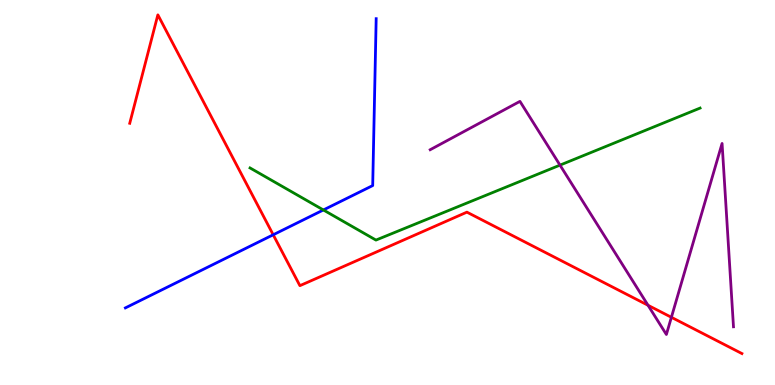[{'lines': ['blue', 'red'], 'intersections': [{'x': 3.53, 'y': 3.9}]}, {'lines': ['green', 'red'], 'intersections': []}, {'lines': ['purple', 'red'], 'intersections': [{'x': 8.36, 'y': 2.07}, {'x': 8.66, 'y': 1.76}]}, {'lines': ['blue', 'green'], 'intersections': [{'x': 4.17, 'y': 4.55}]}, {'lines': ['blue', 'purple'], 'intersections': []}, {'lines': ['green', 'purple'], 'intersections': [{'x': 7.23, 'y': 5.71}]}]